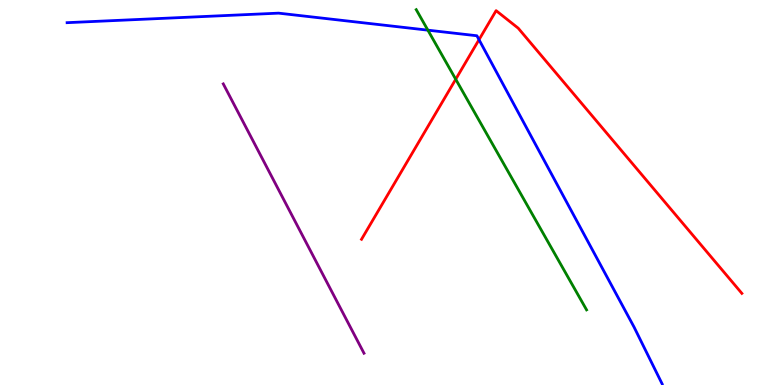[{'lines': ['blue', 'red'], 'intersections': [{'x': 6.18, 'y': 8.97}]}, {'lines': ['green', 'red'], 'intersections': [{'x': 5.88, 'y': 7.94}]}, {'lines': ['purple', 'red'], 'intersections': []}, {'lines': ['blue', 'green'], 'intersections': [{'x': 5.52, 'y': 9.22}]}, {'lines': ['blue', 'purple'], 'intersections': []}, {'lines': ['green', 'purple'], 'intersections': []}]